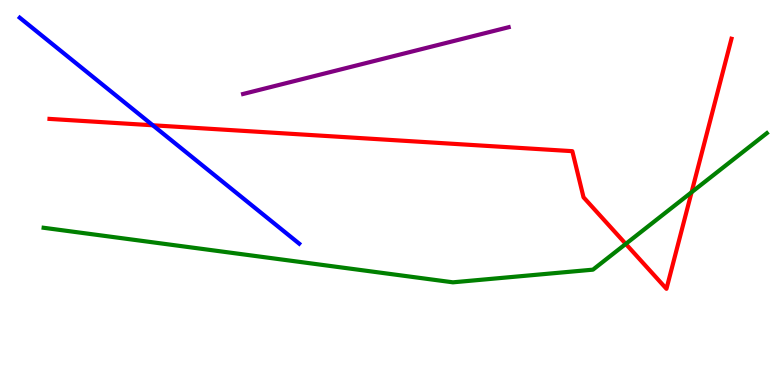[{'lines': ['blue', 'red'], 'intersections': [{'x': 1.97, 'y': 6.75}]}, {'lines': ['green', 'red'], 'intersections': [{'x': 8.07, 'y': 3.66}, {'x': 8.92, 'y': 5.01}]}, {'lines': ['purple', 'red'], 'intersections': []}, {'lines': ['blue', 'green'], 'intersections': []}, {'lines': ['blue', 'purple'], 'intersections': []}, {'lines': ['green', 'purple'], 'intersections': []}]